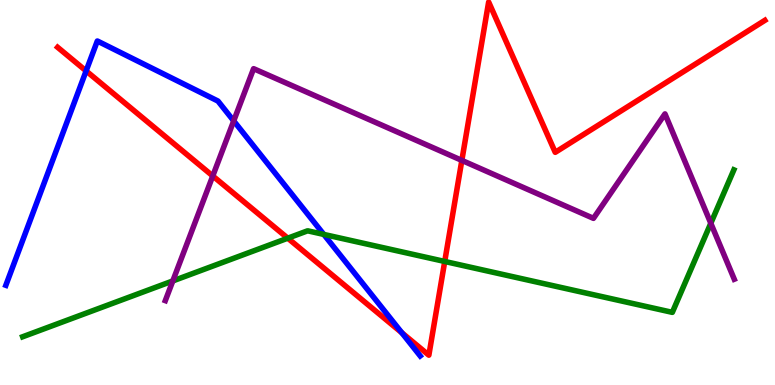[{'lines': ['blue', 'red'], 'intersections': [{'x': 1.11, 'y': 8.16}, {'x': 5.19, 'y': 1.36}]}, {'lines': ['green', 'red'], 'intersections': [{'x': 3.71, 'y': 3.81}, {'x': 5.74, 'y': 3.21}]}, {'lines': ['purple', 'red'], 'intersections': [{'x': 2.75, 'y': 5.43}, {'x': 5.96, 'y': 5.83}]}, {'lines': ['blue', 'green'], 'intersections': [{'x': 4.18, 'y': 3.91}]}, {'lines': ['blue', 'purple'], 'intersections': [{'x': 3.02, 'y': 6.86}]}, {'lines': ['green', 'purple'], 'intersections': [{'x': 2.23, 'y': 2.7}, {'x': 9.17, 'y': 4.2}]}]